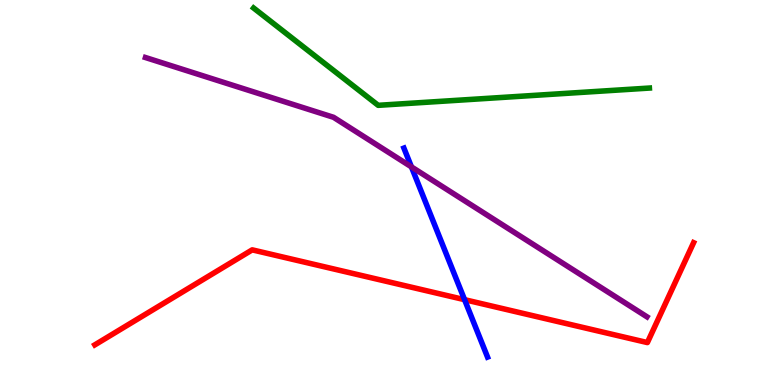[{'lines': ['blue', 'red'], 'intersections': [{'x': 5.99, 'y': 2.22}]}, {'lines': ['green', 'red'], 'intersections': []}, {'lines': ['purple', 'red'], 'intersections': []}, {'lines': ['blue', 'green'], 'intersections': []}, {'lines': ['blue', 'purple'], 'intersections': [{'x': 5.31, 'y': 5.67}]}, {'lines': ['green', 'purple'], 'intersections': []}]